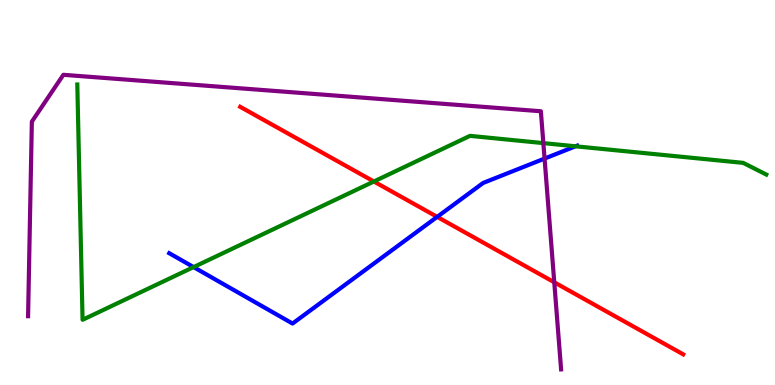[{'lines': ['blue', 'red'], 'intersections': [{'x': 5.64, 'y': 4.37}]}, {'lines': ['green', 'red'], 'intersections': [{'x': 4.82, 'y': 5.29}]}, {'lines': ['purple', 'red'], 'intersections': [{'x': 7.15, 'y': 2.67}]}, {'lines': ['blue', 'green'], 'intersections': [{'x': 2.5, 'y': 3.06}, {'x': 7.43, 'y': 6.2}]}, {'lines': ['blue', 'purple'], 'intersections': [{'x': 7.03, 'y': 5.88}]}, {'lines': ['green', 'purple'], 'intersections': [{'x': 7.01, 'y': 6.28}]}]